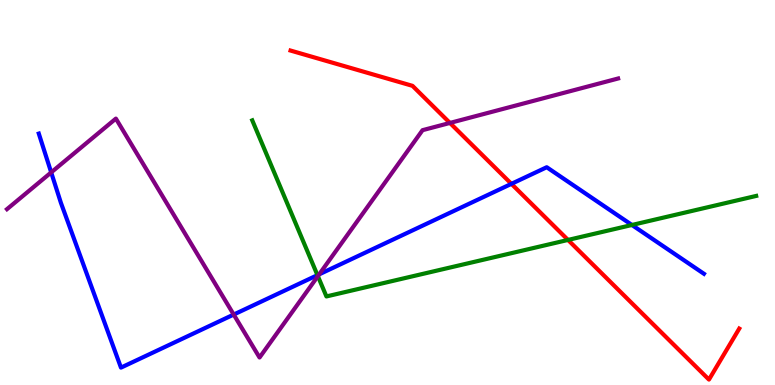[{'lines': ['blue', 'red'], 'intersections': [{'x': 6.6, 'y': 5.22}]}, {'lines': ['green', 'red'], 'intersections': [{'x': 7.33, 'y': 3.77}]}, {'lines': ['purple', 'red'], 'intersections': [{'x': 5.81, 'y': 6.81}]}, {'lines': ['blue', 'green'], 'intersections': [{'x': 4.1, 'y': 2.85}, {'x': 8.15, 'y': 4.16}]}, {'lines': ['blue', 'purple'], 'intersections': [{'x': 0.661, 'y': 5.52}, {'x': 3.02, 'y': 1.83}, {'x': 4.12, 'y': 2.87}]}, {'lines': ['green', 'purple'], 'intersections': [{'x': 4.1, 'y': 2.83}]}]